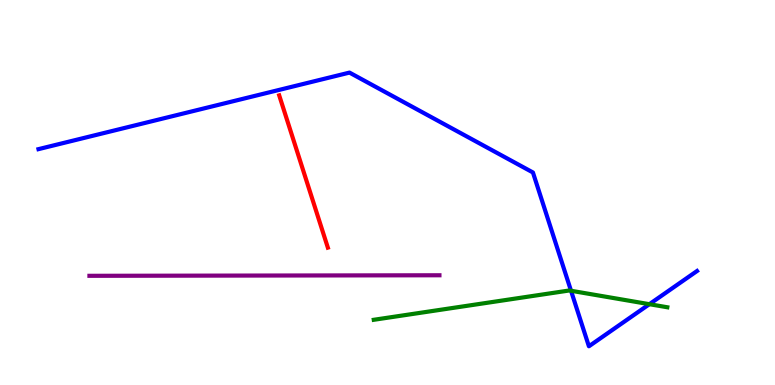[{'lines': ['blue', 'red'], 'intersections': []}, {'lines': ['green', 'red'], 'intersections': []}, {'lines': ['purple', 'red'], 'intersections': []}, {'lines': ['blue', 'green'], 'intersections': [{'x': 7.37, 'y': 2.45}, {'x': 8.38, 'y': 2.1}]}, {'lines': ['blue', 'purple'], 'intersections': []}, {'lines': ['green', 'purple'], 'intersections': []}]